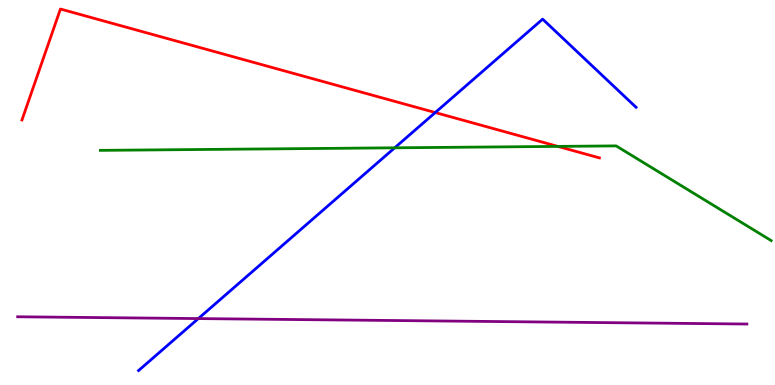[{'lines': ['blue', 'red'], 'intersections': [{'x': 5.62, 'y': 7.08}]}, {'lines': ['green', 'red'], 'intersections': [{'x': 7.2, 'y': 6.2}]}, {'lines': ['purple', 'red'], 'intersections': []}, {'lines': ['blue', 'green'], 'intersections': [{'x': 5.09, 'y': 6.16}]}, {'lines': ['blue', 'purple'], 'intersections': [{'x': 2.56, 'y': 1.73}]}, {'lines': ['green', 'purple'], 'intersections': []}]